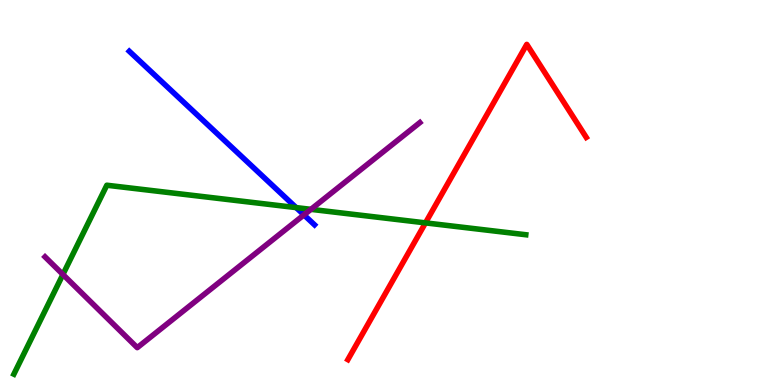[{'lines': ['blue', 'red'], 'intersections': []}, {'lines': ['green', 'red'], 'intersections': [{'x': 5.49, 'y': 4.21}]}, {'lines': ['purple', 'red'], 'intersections': []}, {'lines': ['blue', 'green'], 'intersections': [{'x': 3.82, 'y': 4.61}]}, {'lines': ['blue', 'purple'], 'intersections': [{'x': 3.92, 'y': 4.42}]}, {'lines': ['green', 'purple'], 'intersections': [{'x': 0.812, 'y': 2.87}, {'x': 4.01, 'y': 4.56}]}]